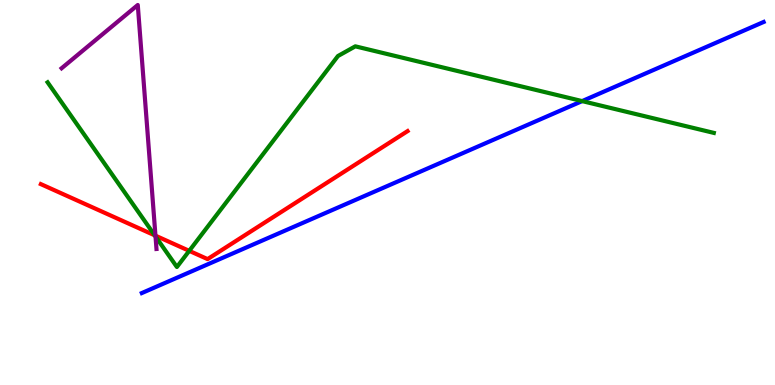[{'lines': ['blue', 'red'], 'intersections': []}, {'lines': ['green', 'red'], 'intersections': [{'x': 2.0, 'y': 3.89}, {'x': 2.44, 'y': 3.48}]}, {'lines': ['purple', 'red'], 'intersections': [{'x': 2.01, 'y': 3.88}]}, {'lines': ['blue', 'green'], 'intersections': [{'x': 7.51, 'y': 7.37}]}, {'lines': ['blue', 'purple'], 'intersections': []}, {'lines': ['green', 'purple'], 'intersections': [{'x': 2.01, 'y': 3.86}]}]